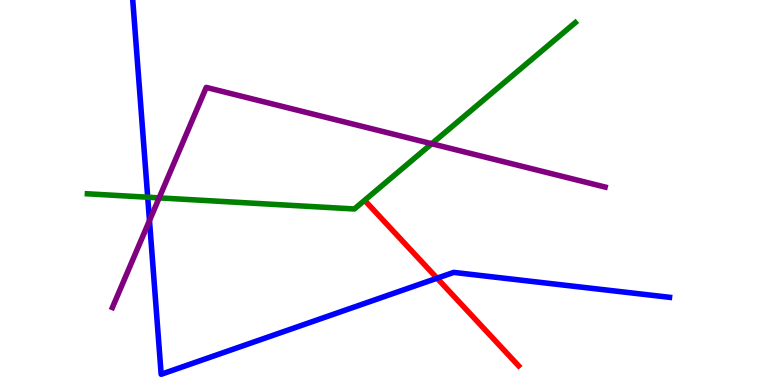[{'lines': ['blue', 'red'], 'intersections': [{'x': 5.64, 'y': 2.77}]}, {'lines': ['green', 'red'], 'intersections': []}, {'lines': ['purple', 'red'], 'intersections': []}, {'lines': ['blue', 'green'], 'intersections': [{'x': 1.91, 'y': 4.88}]}, {'lines': ['blue', 'purple'], 'intersections': [{'x': 1.93, 'y': 4.27}]}, {'lines': ['green', 'purple'], 'intersections': [{'x': 2.05, 'y': 4.86}, {'x': 5.57, 'y': 6.27}]}]